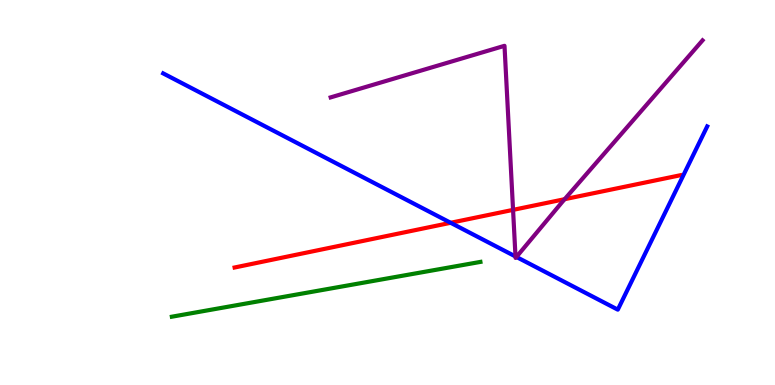[{'lines': ['blue', 'red'], 'intersections': [{'x': 5.81, 'y': 4.21}]}, {'lines': ['green', 'red'], 'intersections': []}, {'lines': ['purple', 'red'], 'intersections': [{'x': 6.62, 'y': 4.55}, {'x': 7.29, 'y': 4.83}]}, {'lines': ['blue', 'green'], 'intersections': []}, {'lines': ['blue', 'purple'], 'intersections': [{'x': 6.65, 'y': 3.34}, {'x': 6.66, 'y': 3.33}]}, {'lines': ['green', 'purple'], 'intersections': []}]